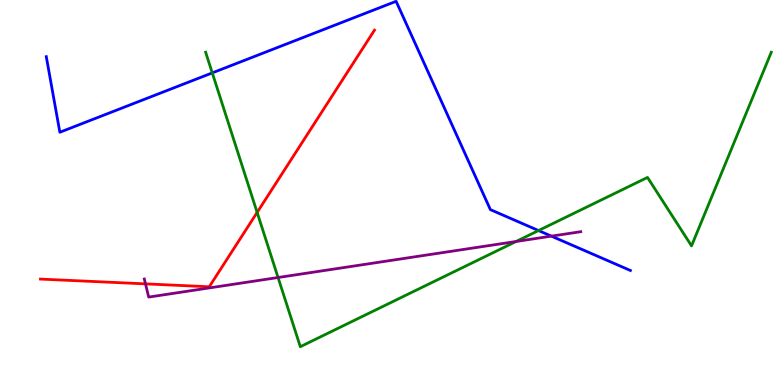[{'lines': ['blue', 'red'], 'intersections': []}, {'lines': ['green', 'red'], 'intersections': [{'x': 3.32, 'y': 4.48}]}, {'lines': ['purple', 'red'], 'intersections': [{'x': 1.88, 'y': 2.63}]}, {'lines': ['blue', 'green'], 'intersections': [{'x': 2.74, 'y': 8.11}, {'x': 6.95, 'y': 4.01}]}, {'lines': ['blue', 'purple'], 'intersections': [{'x': 7.11, 'y': 3.87}]}, {'lines': ['green', 'purple'], 'intersections': [{'x': 3.59, 'y': 2.79}, {'x': 6.66, 'y': 3.73}]}]